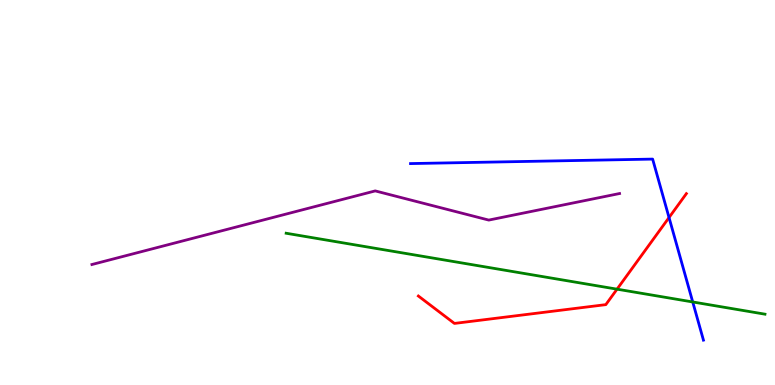[{'lines': ['blue', 'red'], 'intersections': [{'x': 8.63, 'y': 4.35}]}, {'lines': ['green', 'red'], 'intersections': [{'x': 7.96, 'y': 2.49}]}, {'lines': ['purple', 'red'], 'intersections': []}, {'lines': ['blue', 'green'], 'intersections': [{'x': 8.94, 'y': 2.16}]}, {'lines': ['blue', 'purple'], 'intersections': []}, {'lines': ['green', 'purple'], 'intersections': []}]